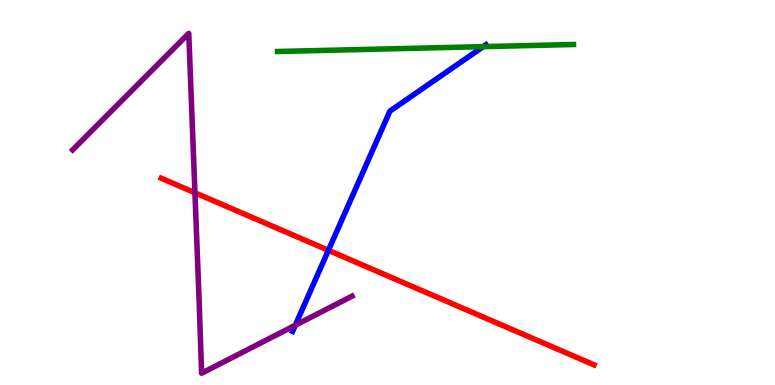[{'lines': ['blue', 'red'], 'intersections': [{'x': 4.24, 'y': 3.5}]}, {'lines': ['green', 'red'], 'intersections': []}, {'lines': ['purple', 'red'], 'intersections': [{'x': 2.52, 'y': 4.99}]}, {'lines': ['blue', 'green'], 'intersections': [{'x': 6.24, 'y': 8.79}]}, {'lines': ['blue', 'purple'], 'intersections': [{'x': 3.81, 'y': 1.55}]}, {'lines': ['green', 'purple'], 'intersections': []}]